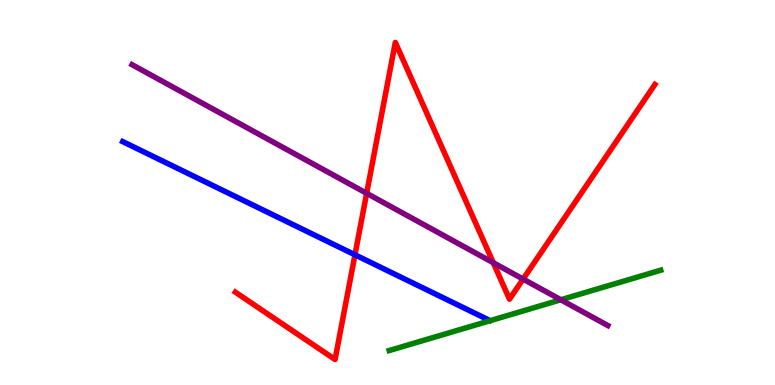[{'lines': ['blue', 'red'], 'intersections': [{'x': 4.58, 'y': 3.38}]}, {'lines': ['green', 'red'], 'intersections': []}, {'lines': ['purple', 'red'], 'intersections': [{'x': 4.73, 'y': 4.98}, {'x': 6.36, 'y': 3.18}, {'x': 6.75, 'y': 2.75}]}, {'lines': ['blue', 'green'], 'intersections': []}, {'lines': ['blue', 'purple'], 'intersections': []}, {'lines': ['green', 'purple'], 'intersections': [{'x': 7.24, 'y': 2.21}]}]